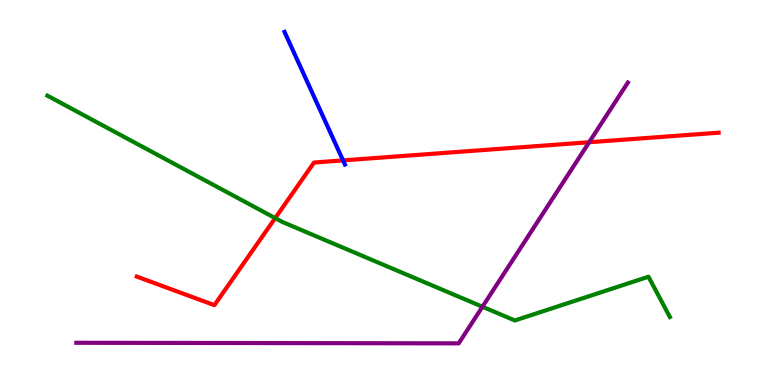[{'lines': ['blue', 'red'], 'intersections': [{'x': 4.43, 'y': 5.83}]}, {'lines': ['green', 'red'], 'intersections': [{'x': 3.55, 'y': 4.34}]}, {'lines': ['purple', 'red'], 'intersections': [{'x': 7.6, 'y': 6.31}]}, {'lines': ['blue', 'green'], 'intersections': []}, {'lines': ['blue', 'purple'], 'intersections': []}, {'lines': ['green', 'purple'], 'intersections': [{'x': 6.23, 'y': 2.03}]}]